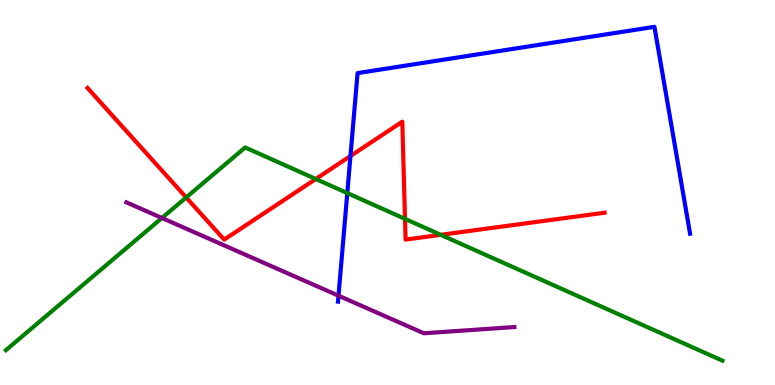[{'lines': ['blue', 'red'], 'intersections': [{'x': 4.52, 'y': 5.95}]}, {'lines': ['green', 'red'], 'intersections': [{'x': 2.4, 'y': 4.87}, {'x': 4.07, 'y': 5.35}, {'x': 5.23, 'y': 4.32}, {'x': 5.69, 'y': 3.9}]}, {'lines': ['purple', 'red'], 'intersections': []}, {'lines': ['blue', 'green'], 'intersections': [{'x': 4.48, 'y': 4.98}]}, {'lines': ['blue', 'purple'], 'intersections': [{'x': 4.37, 'y': 2.32}]}, {'lines': ['green', 'purple'], 'intersections': [{'x': 2.09, 'y': 4.34}]}]